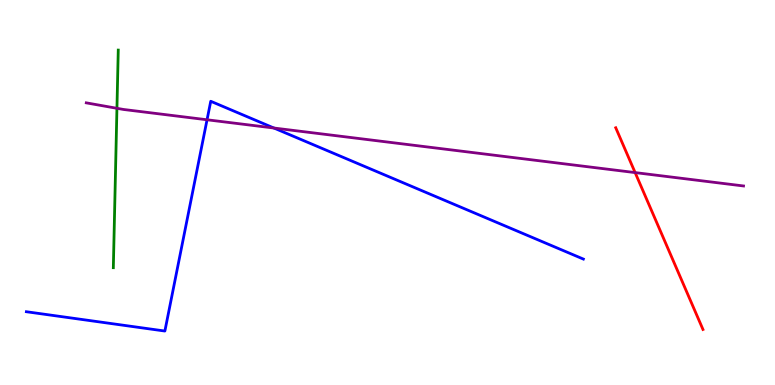[{'lines': ['blue', 'red'], 'intersections': []}, {'lines': ['green', 'red'], 'intersections': []}, {'lines': ['purple', 'red'], 'intersections': [{'x': 8.2, 'y': 5.52}]}, {'lines': ['blue', 'green'], 'intersections': []}, {'lines': ['blue', 'purple'], 'intersections': [{'x': 2.67, 'y': 6.89}, {'x': 3.53, 'y': 6.67}]}, {'lines': ['green', 'purple'], 'intersections': [{'x': 1.51, 'y': 7.19}]}]